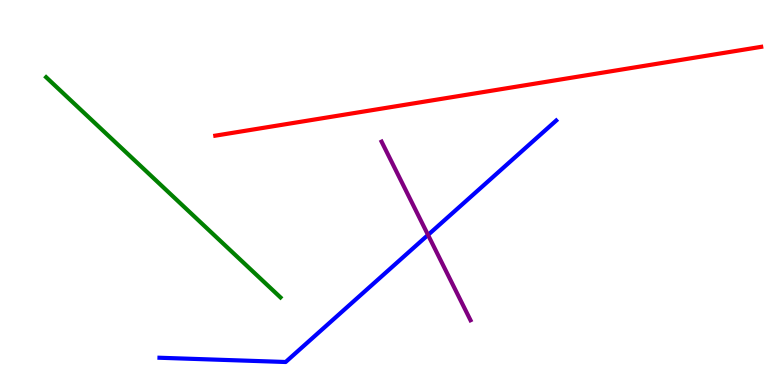[{'lines': ['blue', 'red'], 'intersections': []}, {'lines': ['green', 'red'], 'intersections': []}, {'lines': ['purple', 'red'], 'intersections': []}, {'lines': ['blue', 'green'], 'intersections': []}, {'lines': ['blue', 'purple'], 'intersections': [{'x': 5.52, 'y': 3.9}]}, {'lines': ['green', 'purple'], 'intersections': []}]